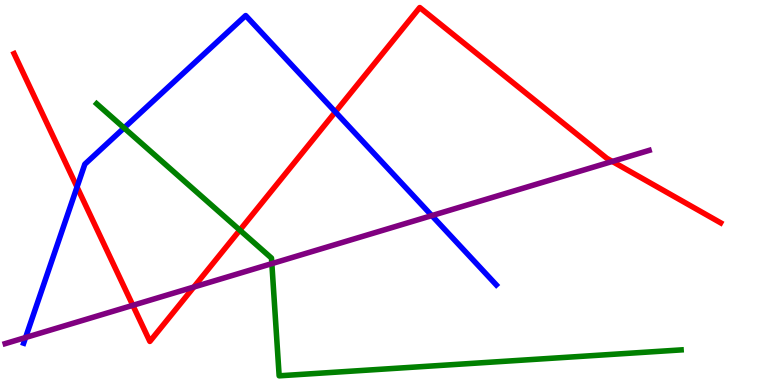[{'lines': ['blue', 'red'], 'intersections': [{'x': 0.994, 'y': 5.14}, {'x': 4.33, 'y': 7.09}]}, {'lines': ['green', 'red'], 'intersections': [{'x': 3.09, 'y': 4.02}]}, {'lines': ['purple', 'red'], 'intersections': [{'x': 1.71, 'y': 2.07}, {'x': 2.5, 'y': 2.54}, {'x': 7.9, 'y': 5.81}]}, {'lines': ['blue', 'green'], 'intersections': [{'x': 1.6, 'y': 6.68}]}, {'lines': ['blue', 'purple'], 'intersections': [{'x': 0.33, 'y': 1.23}, {'x': 5.57, 'y': 4.4}]}, {'lines': ['green', 'purple'], 'intersections': [{'x': 3.51, 'y': 3.15}]}]